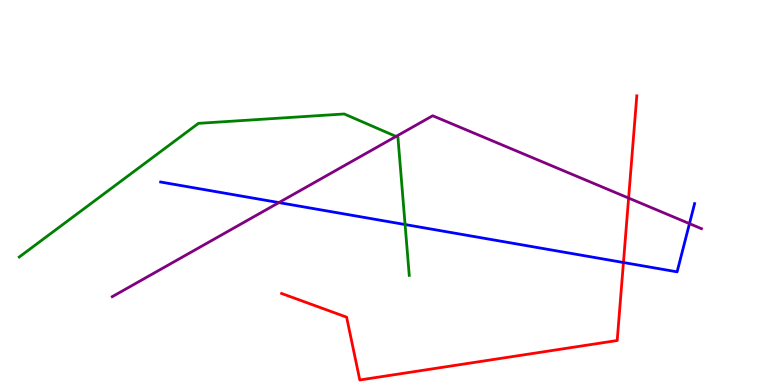[{'lines': ['blue', 'red'], 'intersections': [{'x': 8.04, 'y': 3.18}]}, {'lines': ['green', 'red'], 'intersections': []}, {'lines': ['purple', 'red'], 'intersections': [{'x': 8.11, 'y': 4.86}]}, {'lines': ['blue', 'green'], 'intersections': [{'x': 5.23, 'y': 4.17}]}, {'lines': ['blue', 'purple'], 'intersections': [{'x': 3.6, 'y': 4.74}, {'x': 8.9, 'y': 4.19}]}, {'lines': ['green', 'purple'], 'intersections': [{'x': 5.11, 'y': 6.46}]}]